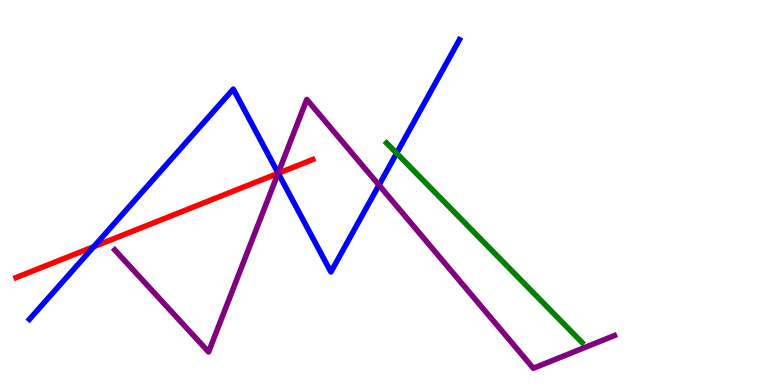[{'lines': ['blue', 'red'], 'intersections': [{'x': 1.21, 'y': 3.59}, {'x': 3.59, 'y': 5.5}]}, {'lines': ['green', 'red'], 'intersections': []}, {'lines': ['purple', 'red'], 'intersections': [{'x': 3.59, 'y': 5.5}]}, {'lines': ['blue', 'green'], 'intersections': [{'x': 5.12, 'y': 6.02}]}, {'lines': ['blue', 'purple'], 'intersections': [{'x': 3.59, 'y': 5.5}, {'x': 4.89, 'y': 5.19}]}, {'lines': ['green', 'purple'], 'intersections': []}]